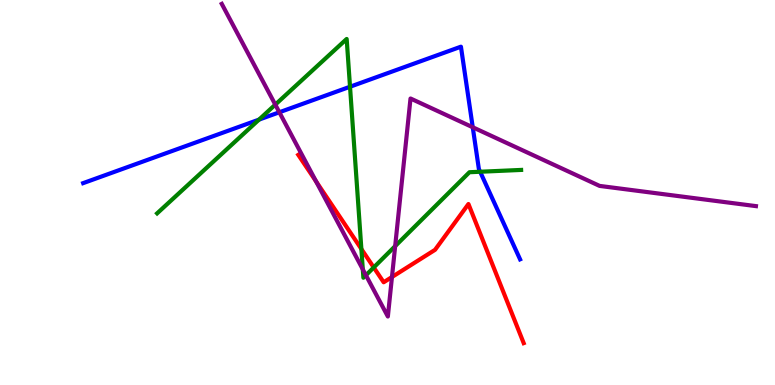[{'lines': ['blue', 'red'], 'intersections': []}, {'lines': ['green', 'red'], 'intersections': [{'x': 4.66, 'y': 3.53}, {'x': 4.82, 'y': 3.05}]}, {'lines': ['purple', 'red'], 'intersections': [{'x': 4.08, 'y': 5.29}, {'x': 5.06, 'y': 2.8}]}, {'lines': ['blue', 'green'], 'intersections': [{'x': 3.34, 'y': 6.89}, {'x': 4.52, 'y': 7.75}, {'x': 6.2, 'y': 5.54}]}, {'lines': ['blue', 'purple'], 'intersections': [{'x': 3.6, 'y': 7.08}, {'x': 6.1, 'y': 6.69}]}, {'lines': ['green', 'purple'], 'intersections': [{'x': 3.55, 'y': 7.28}, {'x': 4.68, 'y': 3.0}, {'x': 4.72, 'y': 2.85}, {'x': 5.1, 'y': 3.61}]}]